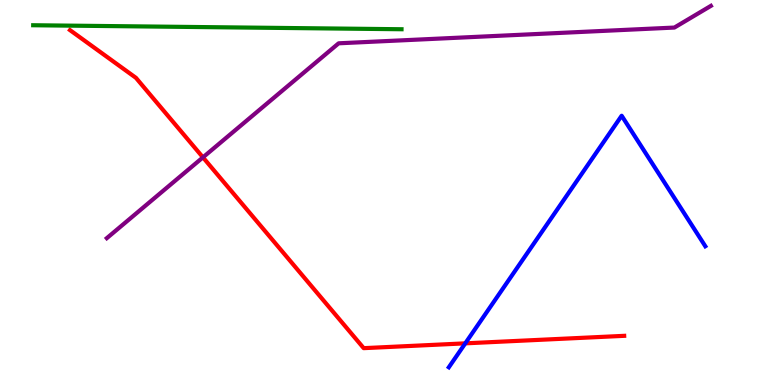[{'lines': ['blue', 'red'], 'intersections': [{'x': 6.0, 'y': 1.08}]}, {'lines': ['green', 'red'], 'intersections': []}, {'lines': ['purple', 'red'], 'intersections': [{'x': 2.62, 'y': 5.91}]}, {'lines': ['blue', 'green'], 'intersections': []}, {'lines': ['blue', 'purple'], 'intersections': []}, {'lines': ['green', 'purple'], 'intersections': []}]